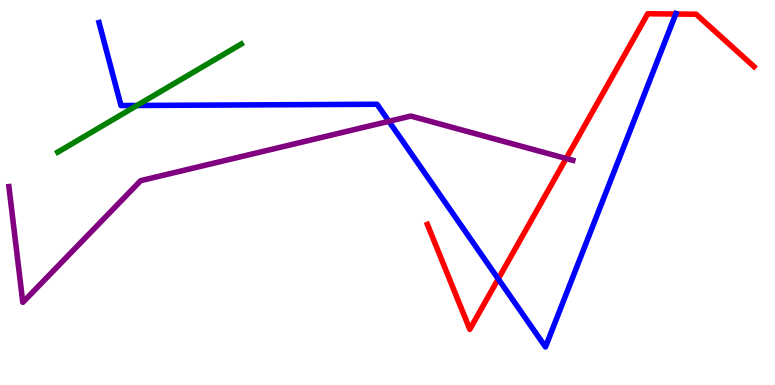[{'lines': ['blue', 'red'], 'intersections': [{'x': 6.43, 'y': 2.76}, {'x': 8.72, 'y': 9.64}]}, {'lines': ['green', 'red'], 'intersections': []}, {'lines': ['purple', 'red'], 'intersections': [{'x': 7.31, 'y': 5.88}]}, {'lines': ['blue', 'green'], 'intersections': [{'x': 1.77, 'y': 7.26}]}, {'lines': ['blue', 'purple'], 'intersections': [{'x': 5.02, 'y': 6.85}]}, {'lines': ['green', 'purple'], 'intersections': []}]